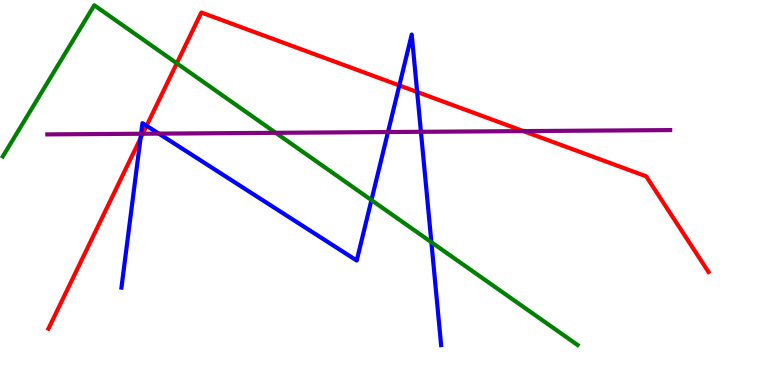[{'lines': ['blue', 'red'], 'intersections': [{'x': 1.81, 'y': 6.41}, {'x': 1.89, 'y': 6.73}, {'x': 5.15, 'y': 7.78}, {'x': 5.38, 'y': 7.61}]}, {'lines': ['green', 'red'], 'intersections': [{'x': 2.28, 'y': 8.36}]}, {'lines': ['purple', 'red'], 'intersections': [{'x': 1.84, 'y': 6.53}, {'x': 6.75, 'y': 6.59}]}, {'lines': ['blue', 'green'], 'intersections': [{'x': 4.79, 'y': 4.8}, {'x': 5.57, 'y': 3.71}]}, {'lines': ['blue', 'purple'], 'intersections': [{'x': 1.82, 'y': 6.53}, {'x': 2.05, 'y': 6.53}, {'x': 5.01, 'y': 6.57}, {'x': 5.43, 'y': 6.58}]}, {'lines': ['green', 'purple'], 'intersections': [{'x': 3.56, 'y': 6.55}]}]